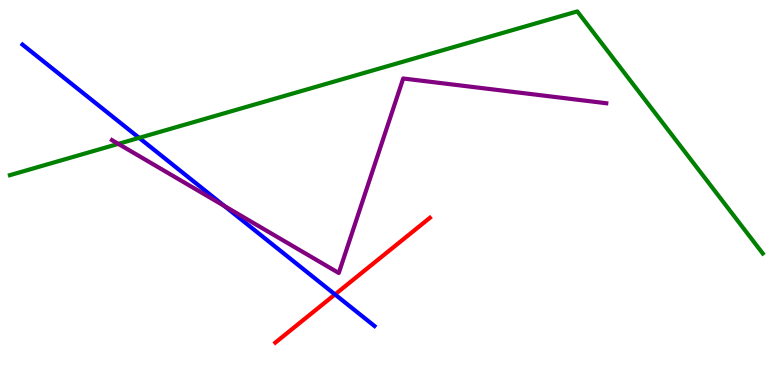[{'lines': ['blue', 'red'], 'intersections': [{'x': 4.32, 'y': 2.35}]}, {'lines': ['green', 'red'], 'intersections': []}, {'lines': ['purple', 'red'], 'intersections': []}, {'lines': ['blue', 'green'], 'intersections': [{'x': 1.8, 'y': 6.42}]}, {'lines': ['blue', 'purple'], 'intersections': [{'x': 2.89, 'y': 4.65}]}, {'lines': ['green', 'purple'], 'intersections': [{'x': 1.53, 'y': 6.26}]}]